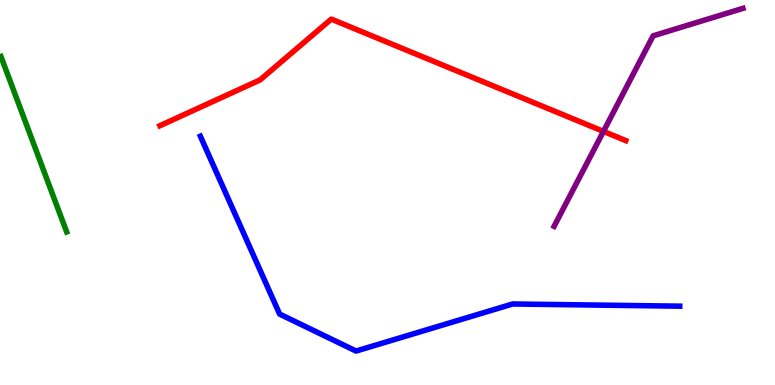[{'lines': ['blue', 'red'], 'intersections': []}, {'lines': ['green', 'red'], 'intersections': []}, {'lines': ['purple', 'red'], 'intersections': [{'x': 7.79, 'y': 6.59}]}, {'lines': ['blue', 'green'], 'intersections': []}, {'lines': ['blue', 'purple'], 'intersections': []}, {'lines': ['green', 'purple'], 'intersections': []}]